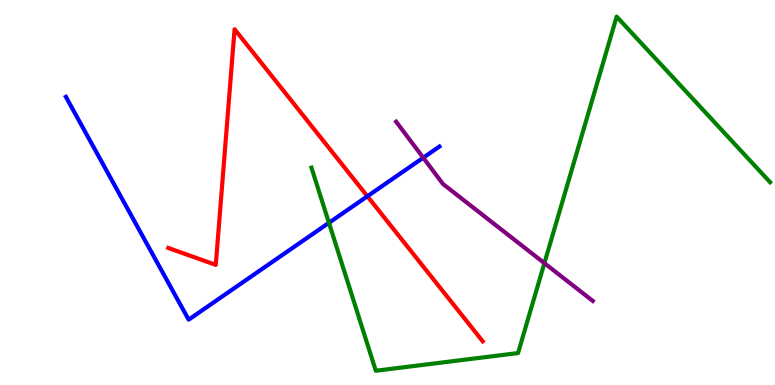[{'lines': ['blue', 'red'], 'intersections': [{'x': 4.74, 'y': 4.9}]}, {'lines': ['green', 'red'], 'intersections': []}, {'lines': ['purple', 'red'], 'intersections': []}, {'lines': ['blue', 'green'], 'intersections': [{'x': 4.24, 'y': 4.21}]}, {'lines': ['blue', 'purple'], 'intersections': [{'x': 5.46, 'y': 5.9}]}, {'lines': ['green', 'purple'], 'intersections': [{'x': 7.02, 'y': 3.16}]}]